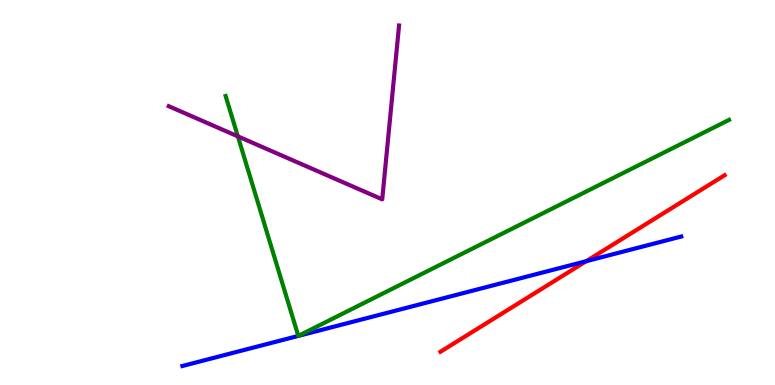[{'lines': ['blue', 'red'], 'intersections': [{'x': 7.56, 'y': 3.22}]}, {'lines': ['green', 'red'], 'intersections': []}, {'lines': ['purple', 'red'], 'intersections': []}, {'lines': ['blue', 'green'], 'intersections': []}, {'lines': ['blue', 'purple'], 'intersections': []}, {'lines': ['green', 'purple'], 'intersections': [{'x': 3.07, 'y': 6.46}]}]